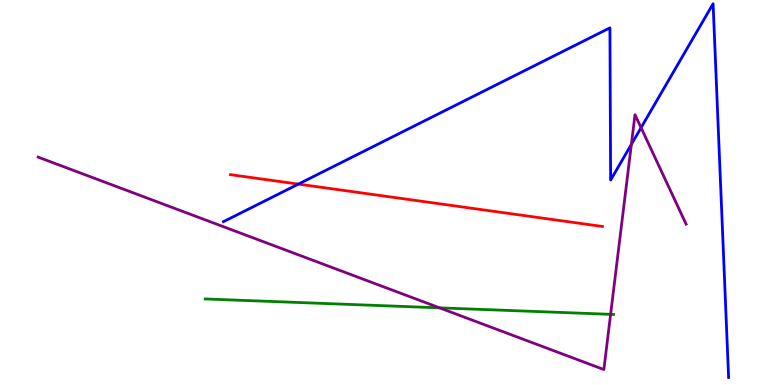[{'lines': ['blue', 'red'], 'intersections': [{'x': 3.85, 'y': 5.22}]}, {'lines': ['green', 'red'], 'intersections': []}, {'lines': ['purple', 'red'], 'intersections': []}, {'lines': ['blue', 'green'], 'intersections': []}, {'lines': ['blue', 'purple'], 'intersections': [{'x': 8.15, 'y': 6.25}, {'x': 8.27, 'y': 6.68}]}, {'lines': ['green', 'purple'], 'intersections': [{'x': 5.67, 'y': 2.0}, {'x': 7.88, 'y': 1.84}]}]